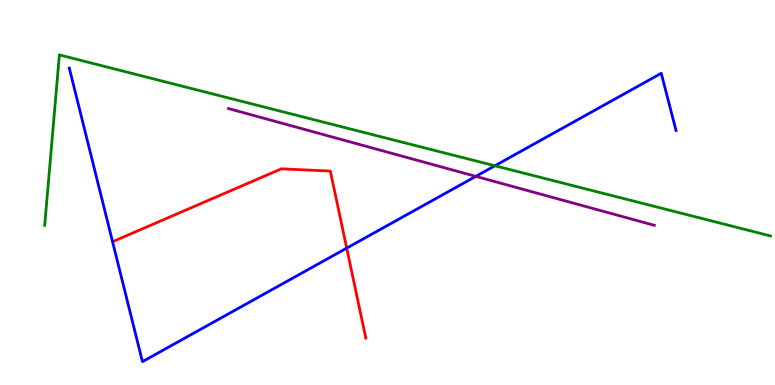[{'lines': ['blue', 'red'], 'intersections': [{'x': 4.47, 'y': 3.56}]}, {'lines': ['green', 'red'], 'intersections': []}, {'lines': ['purple', 'red'], 'intersections': []}, {'lines': ['blue', 'green'], 'intersections': [{'x': 6.39, 'y': 5.69}]}, {'lines': ['blue', 'purple'], 'intersections': [{'x': 6.14, 'y': 5.42}]}, {'lines': ['green', 'purple'], 'intersections': []}]